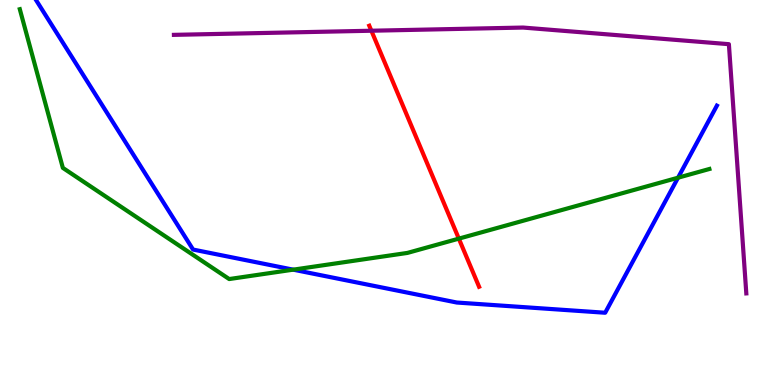[{'lines': ['blue', 'red'], 'intersections': []}, {'lines': ['green', 'red'], 'intersections': [{'x': 5.92, 'y': 3.8}]}, {'lines': ['purple', 'red'], 'intersections': [{'x': 4.79, 'y': 9.2}]}, {'lines': ['blue', 'green'], 'intersections': [{'x': 3.78, 'y': 3.0}, {'x': 8.75, 'y': 5.38}]}, {'lines': ['blue', 'purple'], 'intersections': []}, {'lines': ['green', 'purple'], 'intersections': []}]